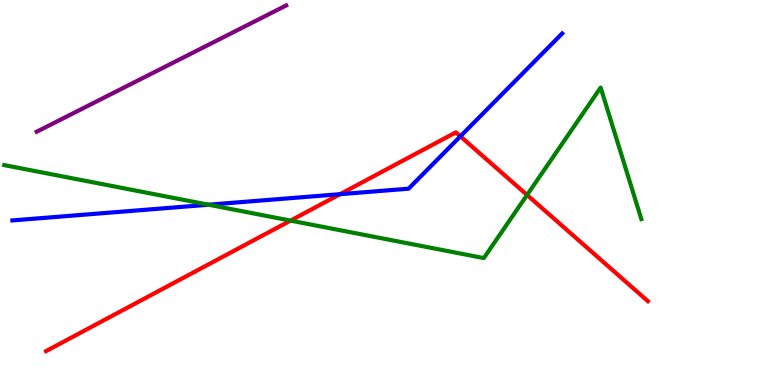[{'lines': ['blue', 'red'], 'intersections': [{'x': 4.39, 'y': 4.96}, {'x': 5.94, 'y': 6.46}]}, {'lines': ['green', 'red'], 'intersections': [{'x': 3.75, 'y': 4.27}, {'x': 6.8, 'y': 4.94}]}, {'lines': ['purple', 'red'], 'intersections': []}, {'lines': ['blue', 'green'], 'intersections': [{'x': 2.69, 'y': 4.68}]}, {'lines': ['blue', 'purple'], 'intersections': []}, {'lines': ['green', 'purple'], 'intersections': []}]